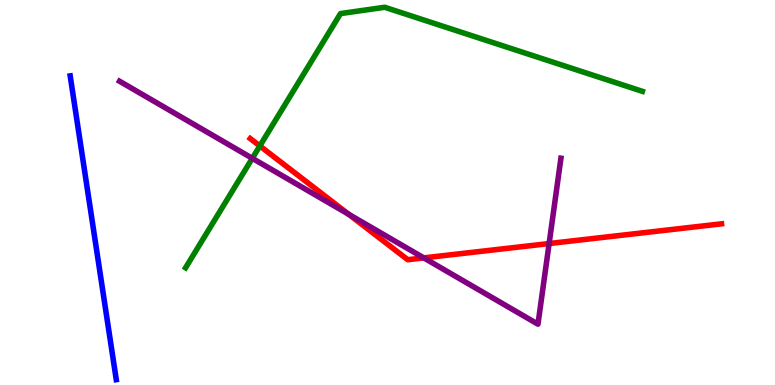[{'lines': ['blue', 'red'], 'intersections': []}, {'lines': ['green', 'red'], 'intersections': [{'x': 3.35, 'y': 6.21}]}, {'lines': ['purple', 'red'], 'intersections': [{'x': 4.5, 'y': 4.43}, {'x': 5.47, 'y': 3.3}, {'x': 7.09, 'y': 3.67}]}, {'lines': ['blue', 'green'], 'intersections': []}, {'lines': ['blue', 'purple'], 'intersections': []}, {'lines': ['green', 'purple'], 'intersections': [{'x': 3.26, 'y': 5.89}]}]